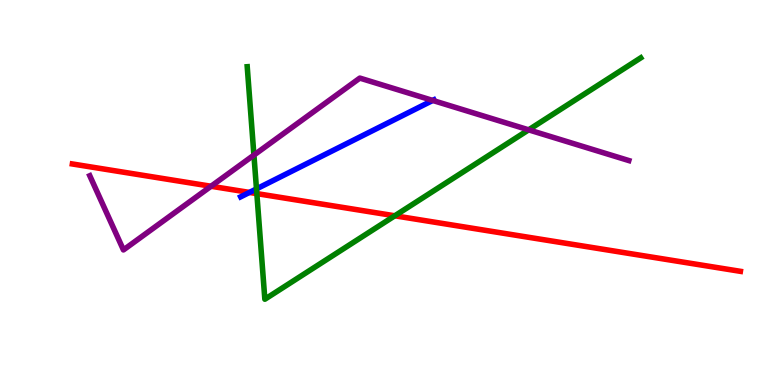[{'lines': ['blue', 'red'], 'intersections': [{'x': 3.22, 'y': 5.0}]}, {'lines': ['green', 'red'], 'intersections': [{'x': 3.31, 'y': 4.97}, {'x': 5.09, 'y': 4.4}]}, {'lines': ['purple', 'red'], 'intersections': [{'x': 2.72, 'y': 5.16}]}, {'lines': ['blue', 'green'], 'intersections': [{'x': 3.31, 'y': 5.09}]}, {'lines': ['blue', 'purple'], 'intersections': [{'x': 5.58, 'y': 7.39}]}, {'lines': ['green', 'purple'], 'intersections': [{'x': 3.28, 'y': 5.97}, {'x': 6.82, 'y': 6.63}]}]